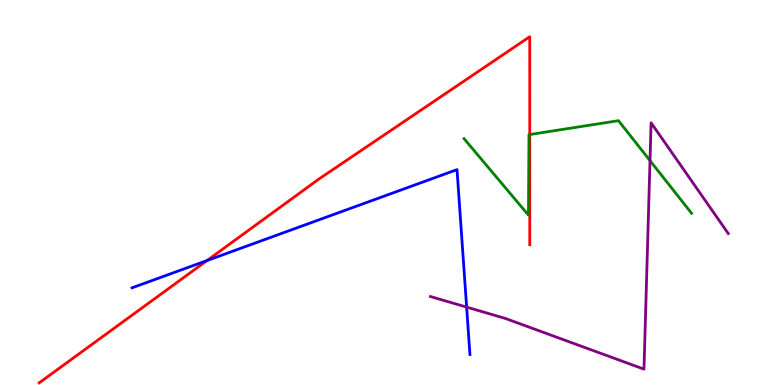[{'lines': ['blue', 'red'], 'intersections': [{'x': 2.67, 'y': 3.23}]}, {'lines': ['green', 'red'], 'intersections': [{'x': 6.84, 'y': 6.51}]}, {'lines': ['purple', 'red'], 'intersections': []}, {'lines': ['blue', 'green'], 'intersections': []}, {'lines': ['blue', 'purple'], 'intersections': [{'x': 6.02, 'y': 2.02}]}, {'lines': ['green', 'purple'], 'intersections': [{'x': 8.39, 'y': 5.83}]}]